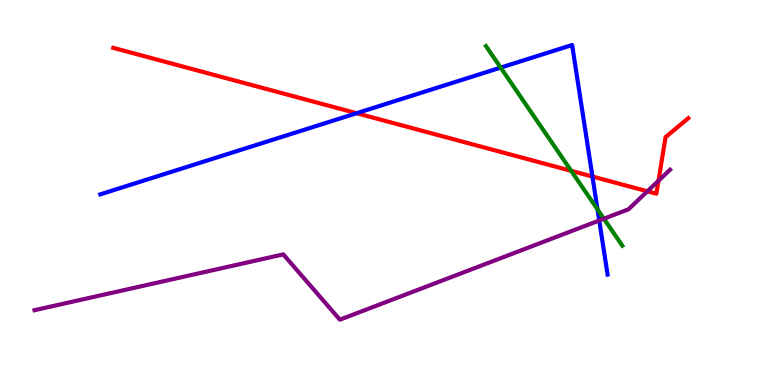[{'lines': ['blue', 'red'], 'intersections': [{'x': 4.6, 'y': 7.06}, {'x': 7.64, 'y': 5.41}]}, {'lines': ['green', 'red'], 'intersections': [{'x': 7.37, 'y': 5.56}]}, {'lines': ['purple', 'red'], 'intersections': [{'x': 8.35, 'y': 5.03}, {'x': 8.5, 'y': 5.31}]}, {'lines': ['blue', 'green'], 'intersections': [{'x': 6.46, 'y': 8.24}, {'x': 7.71, 'y': 4.56}]}, {'lines': ['blue', 'purple'], 'intersections': [{'x': 7.73, 'y': 4.27}]}, {'lines': ['green', 'purple'], 'intersections': [{'x': 7.79, 'y': 4.32}]}]